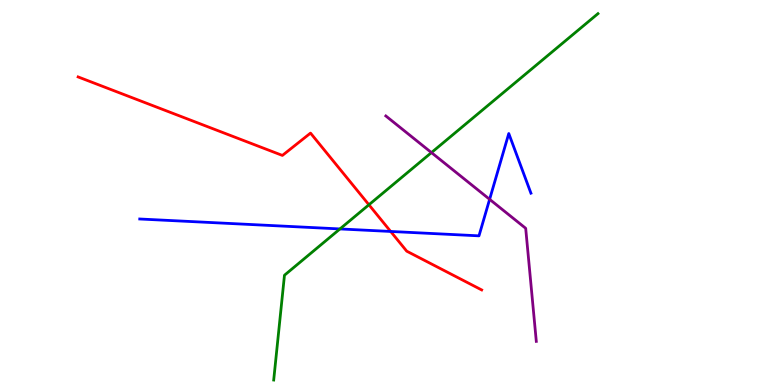[{'lines': ['blue', 'red'], 'intersections': [{'x': 5.04, 'y': 3.99}]}, {'lines': ['green', 'red'], 'intersections': [{'x': 4.76, 'y': 4.68}]}, {'lines': ['purple', 'red'], 'intersections': []}, {'lines': ['blue', 'green'], 'intersections': [{'x': 4.39, 'y': 4.05}]}, {'lines': ['blue', 'purple'], 'intersections': [{'x': 6.32, 'y': 4.82}]}, {'lines': ['green', 'purple'], 'intersections': [{'x': 5.57, 'y': 6.04}]}]